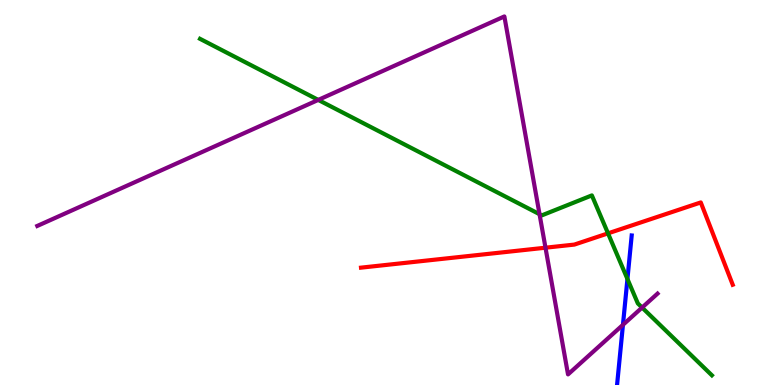[{'lines': ['blue', 'red'], 'intersections': []}, {'lines': ['green', 'red'], 'intersections': [{'x': 7.85, 'y': 3.94}]}, {'lines': ['purple', 'red'], 'intersections': [{'x': 7.04, 'y': 3.57}]}, {'lines': ['blue', 'green'], 'intersections': [{'x': 8.1, 'y': 2.75}]}, {'lines': ['blue', 'purple'], 'intersections': [{'x': 8.04, 'y': 1.56}]}, {'lines': ['green', 'purple'], 'intersections': [{'x': 4.11, 'y': 7.4}, {'x': 6.96, 'y': 4.44}, {'x': 8.29, 'y': 2.01}]}]